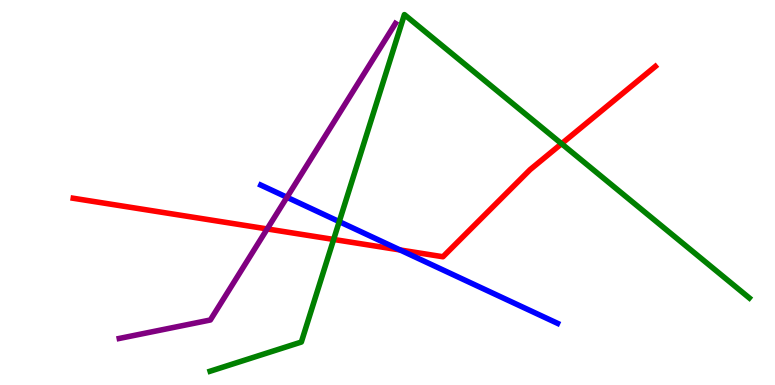[{'lines': ['blue', 'red'], 'intersections': [{'x': 5.16, 'y': 3.51}]}, {'lines': ['green', 'red'], 'intersections': [{'x': 4.3, 'y': 3.78}, {'x': 7.25, 'y': 6.27}]}, {'lines': ['purple', 'red'], 'intersections': [{'x': 3.45, 'y': 4.05}]}, {'lines': ['blue', 'green'], 'intersections': [{'x': 4.38, 'y': 4.24}]}, {'lines': ['blue', 'purple'], 'intersections': [{'x': 3.7, 'y': 4.88}]}, {'lines': ['green', 'purple'], 'intersections': []}]